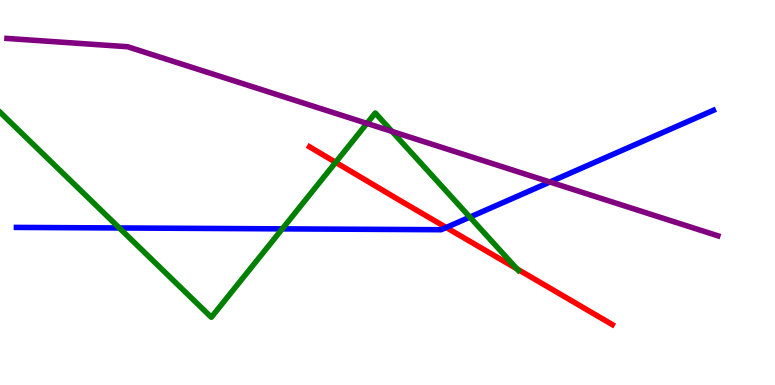[{'lines': ['blue', 'red'], 'intersections': [{'x': 5.76, 'y': 4.09}]}, {'lines': ['green', 'red'], 'intersections': [{'x': 4.33, 'y': 5.78}, {'x': 6.67, 'y': 3.02}]}, {'lines': ['purple', 'red'], 'intersections': []}, {'lines': ['blue', 'green'], 'intersections': [{'x': 1.54, 'y': 4.08}, {'x': 3.64, 'y': 4.06}, {'x': 6.06, 'y': 4.36}]}, {'lines': ['blue', 'purple'], 'intersections': [{'x': 7.1, 'y': 5.27}]}, {'lines': ['green', 'purple'], 'intersections': [{'x': 4.73, 'y': 6.79}, {'x': 5.06, 'y': 6.59}]}]